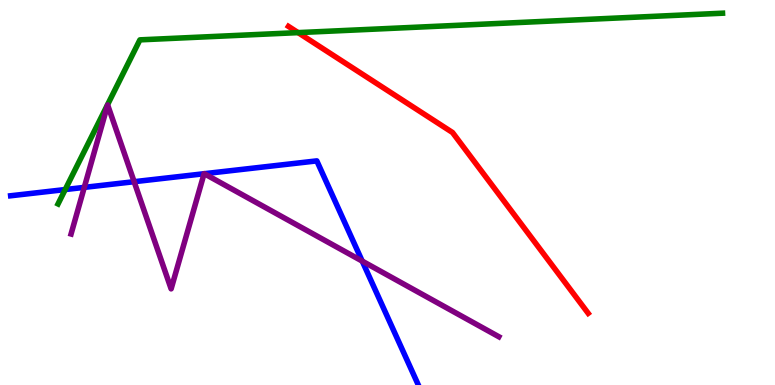[{'lines': ['blue', 'red'], 'intersections': []}, {'lines': ['green', 'red'], 'intersections': [{'x': 3.85, 'y': 9.15}]}, {'lines': ['purple', 'red'], 'intersections': []}, {'lines': ['blue', 'green'], 'intersections': [{'x': 0.841, 'y': 5.08}]}, {'lines': ['blue', 'purple'], 'intersections': [{'x': 1.09, 'y': 5.13}, {'x': 1.73, 'y': 5.28}, {'x': 2.63, 'y': 5.49}, {'x': 2.64, 'y': 5.49}, {'x': 4.67, 'y': 3.22}]}, {'lines': ['green', 'purple'], 'intersections': []}]